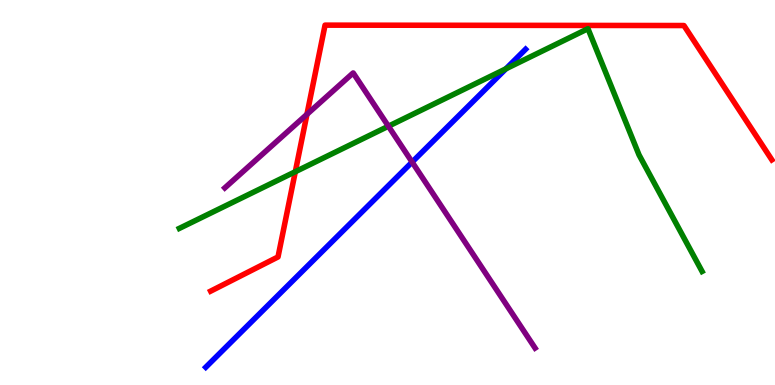[{'lines': ['blue', 'red'], 'intersections': []}, {'lines': ['green', 'red'], 'intersections': [{'x': 3.81, 'y': 5.54}]}, {'lines': ['purple', 'red'], 'intersections': [{'x': 3.96, 'y': 7.03}]}, {'lines': ['blue', 'green'], 'intersections': [{'x': 6.53, 'y': 8.21}]}, {'lines': ['blue', 'purple'], 'intersections': [{'x': 5.32, 'y': 5.79}]}, {'lines': ['green', 'purple'], 'intersections': [{'x': 5.01, 'y': 6.72}]}]